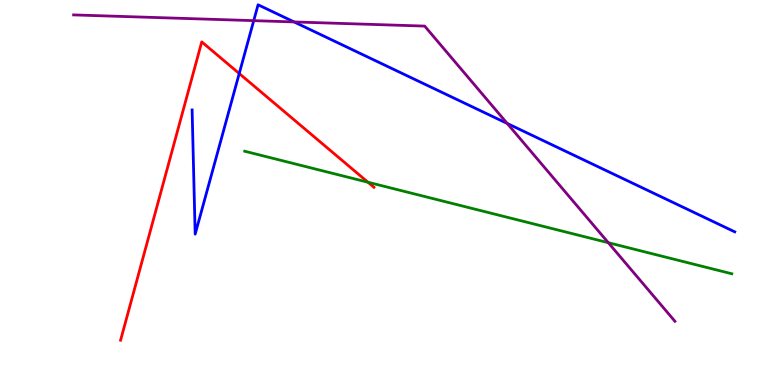[{'lines': ['blue', 'red'], 'intersections': [{'x': 3.09, 'y': 8.09}]}, {'lines': ['green', 'red'], 'intersections': [{'x': 4.75, 'y': 5.27}]}, {'lines': ['purple', 'red'], 'intersections': []}, {'lines': ['blue', 'green'], 'intersections': []}, {'lines': ['blue', 'purple'], 'intersections': [{'x': 3.27, 'y': 9.46}, {'x': 3.79, 'y': 9.43}, {'x': 6.54, 'y': 6.79}]}, {'lines': ['green', 'purple'], 'intersections': [{'x': 7.85, 'y': 3.7}]}]